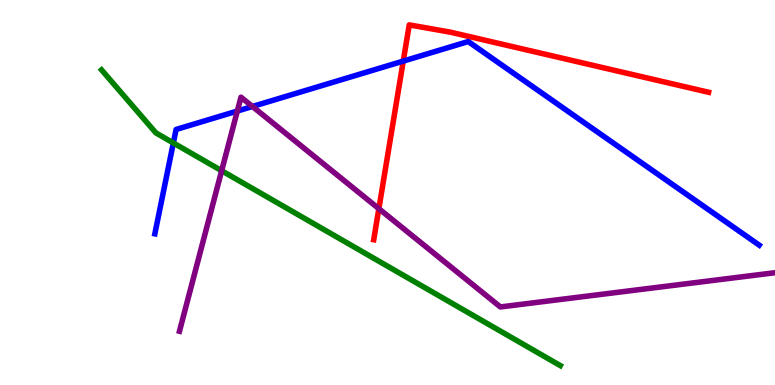[{'lines': ['blue', 'red'], 'intersections': [{'x': 5.2, 'y': 8.41}]}, {'lines': ['green', 'red'], 'intersections': []}, {'lines': ['purple', 'red'], 'intersections': [{'x': 4.89, 'y': 4.58}]}, {'lines': ['blue', 'green'], 'intersections': [{'x': 2.24, 'y': 6.29}]}, {'lines': ['blue', 'purple'], 'intersections': [{'x': 3.06, 'y': 7.12}, {'x': 3.26, 'y': 7.23}]}, {'lines': ['green', 'purple'], 'intersections': [{'x': 2.86, 'y': 5.57}]}]